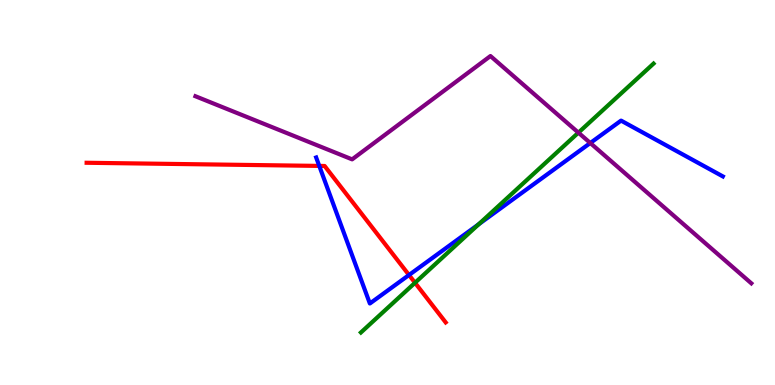[{'lines': ['blue', 'red'], 'intersections': [{'x': 4.12, 'y': 5.69}, {'x': 5.28, 'y': 2.86}]}, {'lines': ['green', 'red'], 'intersections': [{'x': 5.36, 'y': 2.66}]}, {'lines': ['purple', 'red'], 'intersections': []}, {'lines': ['blue', 'green'], 'intersections': [{'x': 6.18, 'y': 4.17}]}, {'lines': ['blue', 'purple'], 'intersections': [{'x': 7.62, 'y': 6.29}]}, {'lines': ['green', 'purple'], 'intersections': [{'x': 7.46, 'y': 6.55}]}]